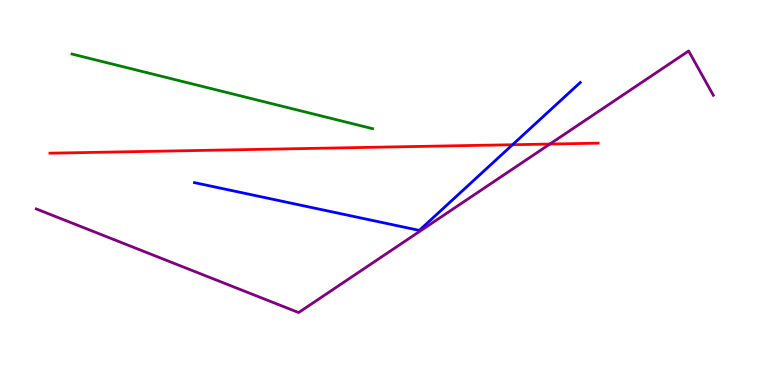[{'lines': ['blue', 'red'], 'intersections': [{'x': 6.61, 'y': 6.24}]}, {'lines': ['green', 'red'], 'intersections': []}, {'lines': ['purple', 'red'], 'intersections': [{'x': 7.09, 'y': 6.26}]}, {'lines': ['blue', 'green'], 'intersections': []}, {'lines': ['blue', 'purple'], 'intersections': []}, {'lines': ['green', 'purple'], 'intersections': []}]